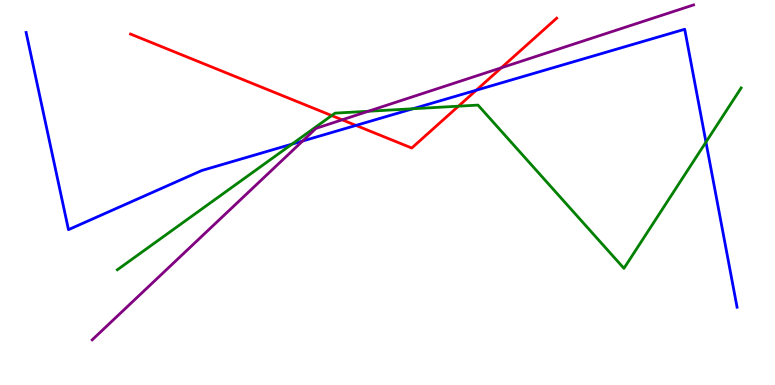[{'lines': ['blue', 'red'], 'intersections': [{'x': 4.59, 'y': 6.74}, {'x': 6.15, 'y': 7.66}]}, {'lines': ['green', 'red'], 'intersections': [{'x': 4.28, 'y': 7.0}, {'x': 5.92, 'y': 7.24}]}, {'lines': ['purple', 'red'], 'intersections': [{'x': 4.41, 'y': 6.89}, {'x': 6.47, 'y': 8.24}]}, {'lines': ['blue', 'green'], 'intersections': [{'x': 3.77, 'y': 6.26}, {'x': 5.33, 'y': 7.18}, {'x': 9.11, 'y': 6.31}]}, {'lines': ['blue', 'purple'], 'intersections': [{'x': 3.9, 'y': 6.34}]}, {'lines': ['green', 'purple'], 'intersections': [{'x': 4.75, 'y': 7.11}]}]